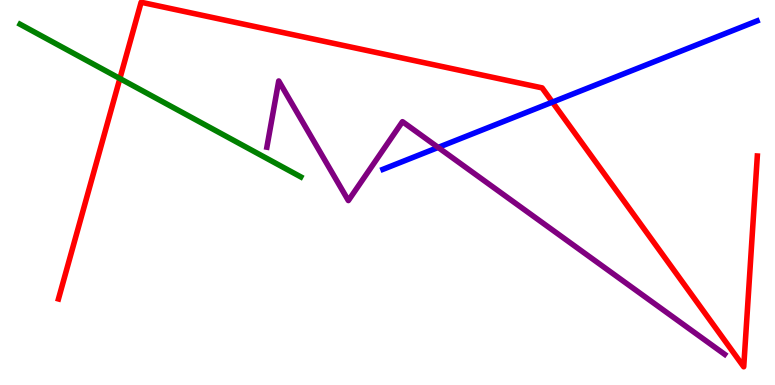[{'lines': ['blue', 'red'], 'intersections': [{'x': 7.13, 'y': 7.35}]}, {'lines': ['green', 'red'], 'intersections': [{'x': 1.55, 'y': 7.96}]}, {'lines': ['purple', 'red'], 'intersections': []}, {'lines': ['blue', 'green'], 'intersections': []}, {'lines': ['blue', 'purple'], 'intersections': [{'x': 5.65, 'y': 6.17}]}, {'lines': ['green', 'purple'], 'intersections': []}]